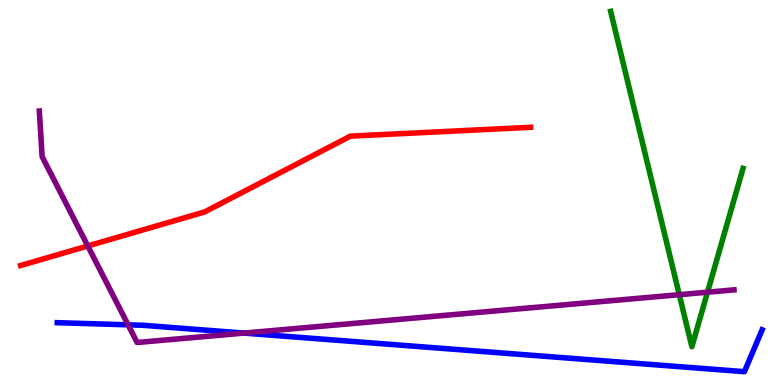[{'lines': ['blue', 'red'], 'intersections': []}, {'lines': ['green', 'red'], 'intersections': []}, {'lines': ['purple', 'red'], 'intersections': [{'x': 1.13, 'y': 3.61}]}, {'lines': ['blue', 'green'], 'intersections': []}, {'lines': ['blue', 'purple'], 'intersections': [{'x': 1.65, 'y': 1.56}, {'x': 3.15, 'y': 1.35}]}, {'lines': ['green', 'purple'], 'intersections': [{'x': 8.76, 'y': 2.35}, {'x': 9.13, 'y': 2.41}]}]